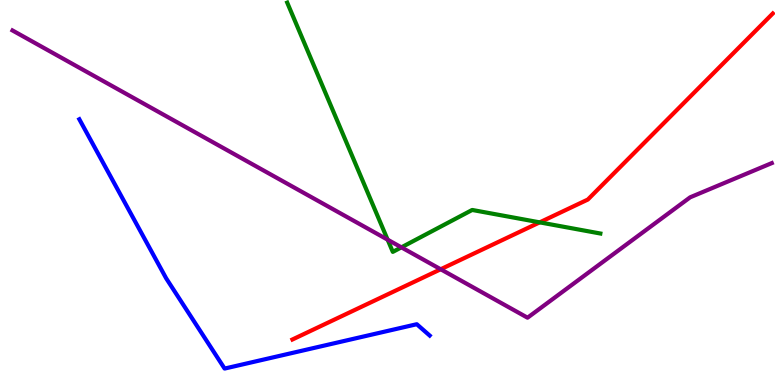[{'lines': ['blue', 'red'], 'intersections': []}, {'lines': ['green', 'red'], 'intersections': [{'x': 6.96, 'y': 4.22}]}, {'lines': ['purple', 'red'], 'intersections': [{'x': 5.69, 'y': 3.01}]}, {'lines': ['blue', 'green'], 'intersections': []}, {'lines': ['blue', 'purple'], 'intersections': []}, {'lines': ['green', 'purple'], 'intersections': [{'x': 5.0, 'y': 3.77}, {'x': 5.18, 'y': 3.58}]}]